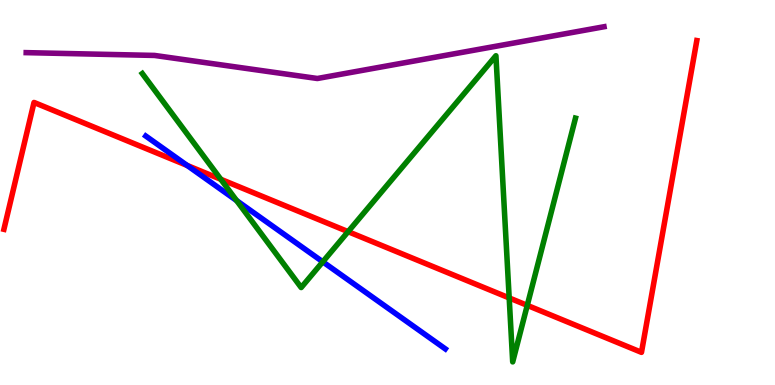[{'lines': ['blue', 'red'], 'intersections': [{'x': 2.42, 'y': 5.7}]}, {'lines': ['green', 'red'], 'intersections': [{'x': 2.85, 'y': 5.34}, {'x': 4.49, 'y': 3.98}, {'x': 6.57, 'y': 2.26}, {'x': 6.8, 'y': 2.07}]}, {'lines': ['purple', 'red'], 'intersections': []}, {'lines': ['blue', 'green'], 'intersections': [{'x': 3.05, 'y': 4.79}, {'x': 4.16, 'y': 3.2}]}, {'lines': ['blue', 'purple'], 'intersections': []}, {'lines': ['green', 'purple'], 'intersections': []}]